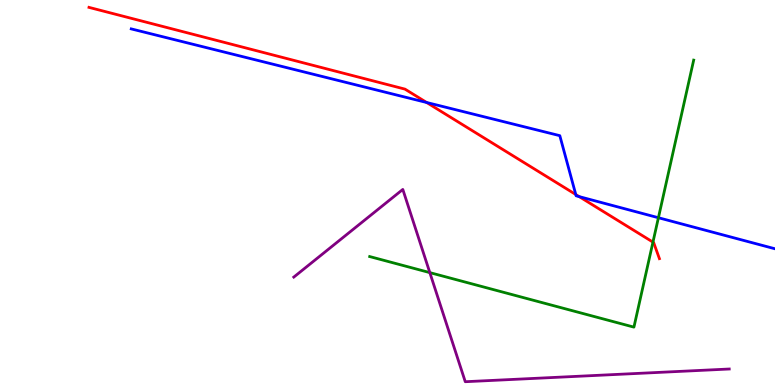[{'lines': ['blue', 'red'], 'intersections': [{'x': 5.5, 'y': 7.34}, {'x': 7.43, 'y': 4.95}, {'x': 7.47, 'y': 4.89}]}, {'lines': ['green', 'red'], 'intersections': [{'x': 8.43, 'y': 3.71}]}, {'lines': ['purple', 'red'], 'intersections': []}, {'lines': ['blue', 'green'], 'intersections': [{'x': 8.5, 'y': 4.34}]}, {'lines': ['blue', 'purple'], 'intersections': []}, {'lines': ['green', 'purple'], 'intersections': [{'x': 5.55, 'y': 2.92}]}]